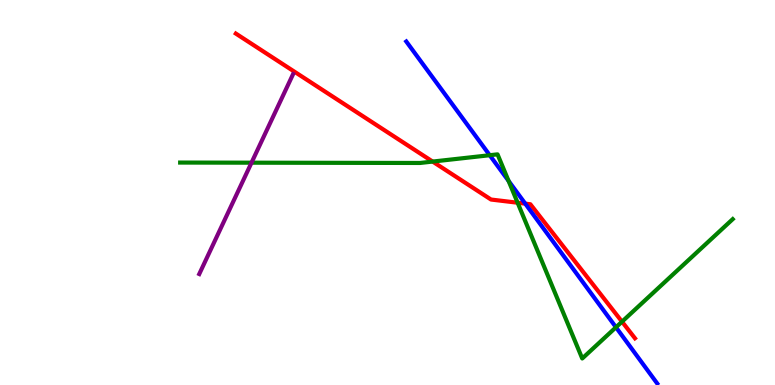[{'lines': ['blue', 'red'], 'intersections': [{'x': 6.78, 'y': 4.71}]}, {'lines': ['green', 'red'], 'intersections': [{'x': 5.58, 'y': 5.8}, {'x': 6.68, 'y': 4.73}, {'x': 8.03, 'y': 1.64}]}, {'lines': ['purple', 'red'], 'intersections': []}, {'lines': ['blue', 'green'], 'intersections': [{'x': 6.32, 'y': 5.97}, {'x': 6.56, 'y': 5.3}, {'x': 7.95, 'y': 1.5}]}, {'lines': ['blue', 'purple'], 'intersections': []}, {'lines': ['green', 'purple'], 'intersections': [{'x': 3.25, 'y': 5.77}]}]